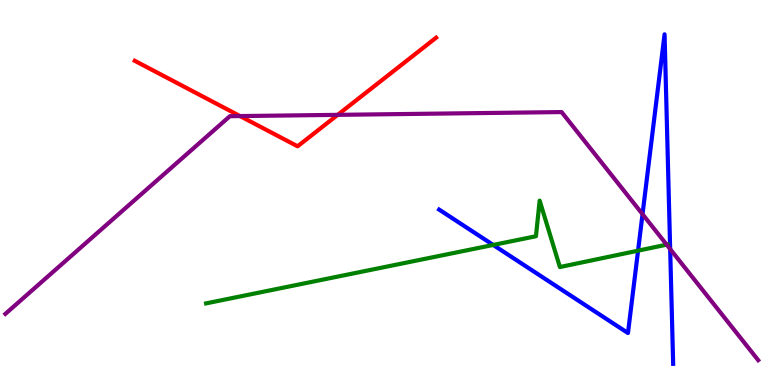[{'lines': ['blue', 'red'], 'intersections': []}, {'lines': ['green', 'red'], 'intersections': []}, {'lines': ['purple', 'red'], 'intersections': [{'x': 3.1, 'y': 6.99}, {'x': 4.36, 'y': 7.02}]}, {'lines': ['blue', 'green'], 'intersections': [{'x': 6.36, 'y': 3.64}, {'x': 8.23, 'y': 3.49}]}, {'lines': ['blue', 'purple'], 'intersections': [{'x': 8.29, 'y': 4.44}, {'x': 8.65, 'y': 3.53}]}, {'lines': ['green', 'purple'], 'intersections': [{'x': 8.6, 'y': 3.64}]}]